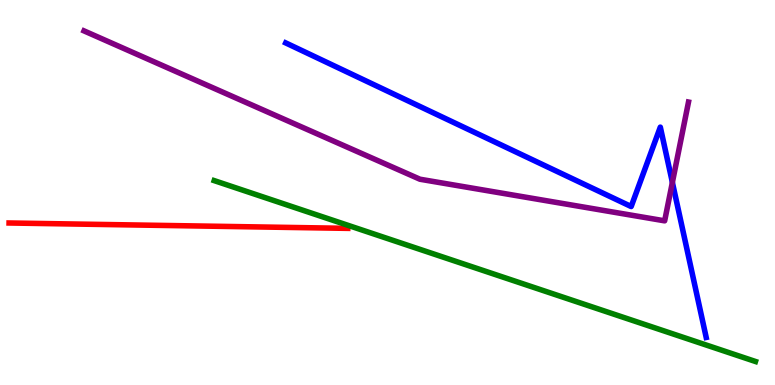[{'lines': ['blue', 'red'], 'intersections': []}, {'lines': ['green', 'red'], 'intersections': []}, {'lines': ['purple', 'red'], 'intersections': []}, {'lines': ['blue', 'green'], 'intersections': []}, {'lines': ['blue', 'purple'], 'intersections': [{'x': 8.68, 'y': 5.26}]}, {'lines': ['green', 'purple'], 'intersections': []}]